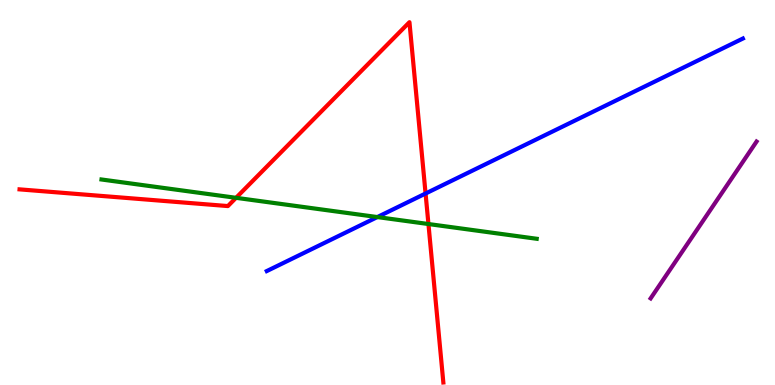[{'lines': ['blue', 'red'], 'intersections': [{'x': 5.49, 'y': 4.97}]}, {'lines': ['green', 'red'], 'intersections': [{'x': 3.05, 'y': 4.86}, {'x': 5.53, 'y': 4.18}]}, {'lines': ['purple', 'red'], 'intersections': []}, {'lines': ['blue', 'green'], 'intersections': [{'x': 4.87, 'y': 4.36}]}, {'lines': ['blue', 'purple'], 'intersections': []}, {'lines': ['green', 'purple'], 'intersections': []}]